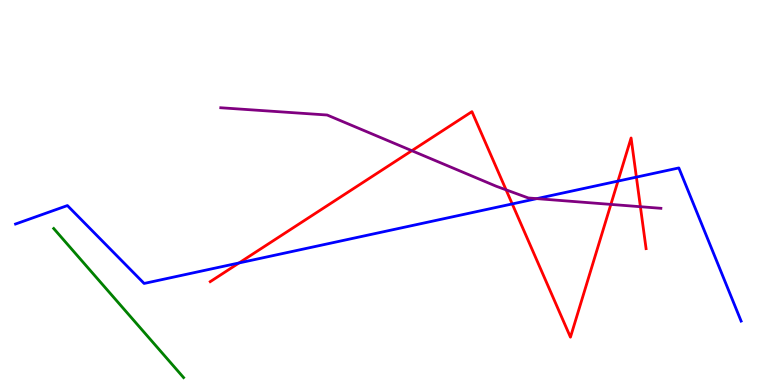[{'lines': ['blue', 'red'], 'intersections': [{'x': 3.08, 'y': 3.17}, {'x': 6.61, 'y': 4.7}, {'x': 7.97, 'y': 5.3}, {'x': 8.21, 'y': 5.4}]}, {'lines': ['green', 'red'], 'intersections': []}, {'lines': ['purple', 'red'], 'intersections': [{'x': 5.31, 'y': 6.09}, {'x': 6.53, 'y': 5.07}, {'x': 7.88, 'y': 4.69}, {'x': 8.26, 'y': 4.63}]}, {'lines': ['blue', 'green'], 'intersections': []}, {'lines': ['blue', 'purple'], 'intersections': [{'x': 6.93, 'y': 4.84}]}, {'lines': ['green', 'purple'], 'intersections': []}]